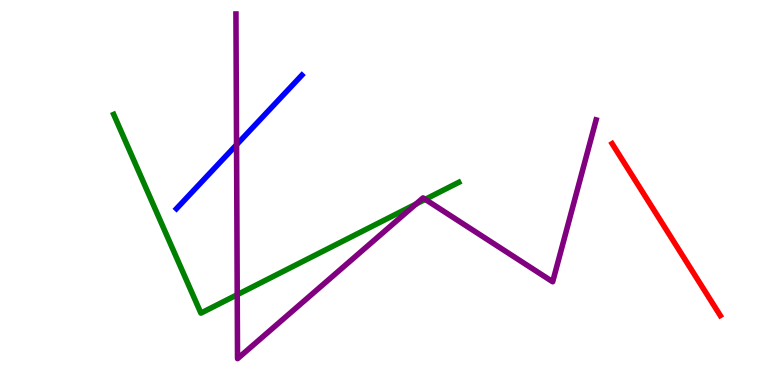[{'lines': ['blue', 'red'], 'intersections': []}, {'lines': ['green', 'red'], 'intersections': []}, {'lines': ['purple', 'red'], 'intersections': []}, {'lines': ['blue', 'green'], 'intersections': []}, {'lines': ['blue', 'purple'], 'intersections': [{'x': 3.05, 'y': 6.24}]}, {'lines': ['green', 'purple'], 'intersections': [{'x': 3.06, 'y': 2.35}, {'x': 5.37, 'y': 4.7}, {'x': 5.49, 'y': 4.82}]}]